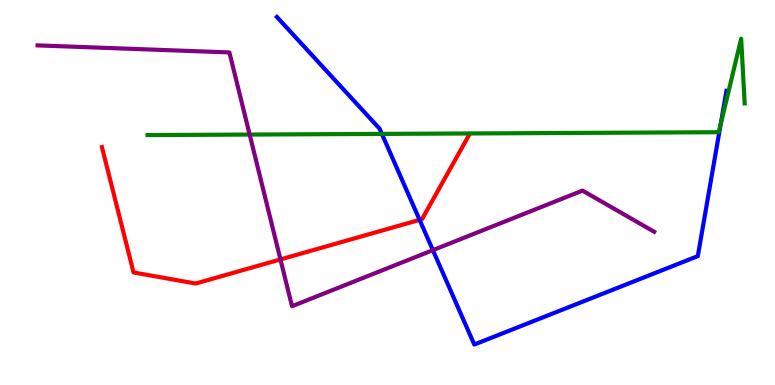[{'lines': ['blue', 'red'], 'intersections': [{'x': 5.41, 'y': 4.29}]}, {'lines': ['green', 'red'], 'intersections': []}, {'lines': ['purple', 'red'], 'intersections': [{'x': 3.62, 'y': 3.26}]}, {'lines': ['blue', 'green'], 'intersections': [{'x': 4.93, 'y': 6.52}, {'x': 9.3, 'y': 6.76}]}, {'lines': ['blue', 'purple'], 'intersections': [{'x': 5.59, 'y': 3.5}]}, {'lines': ['green', 'purple'], 'intersections': [{'x': 3.22, 'y': 6.5}]}]